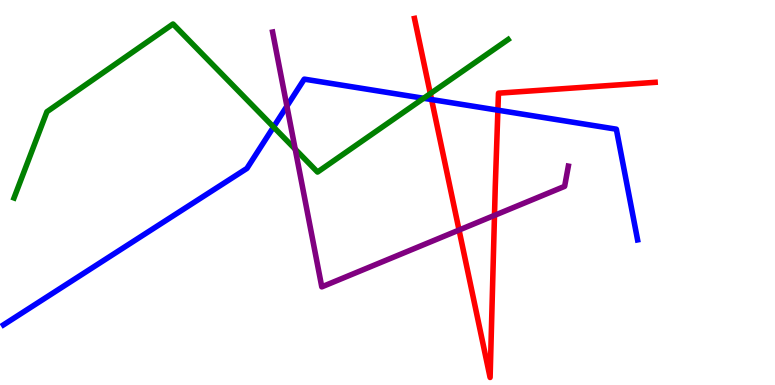[{'lines': ['blue', 'red'], 'intersections': [{'x': 5.57, 'y': 7.41}, {'x': 6.42, 'y': 7.14}]}, {'lines': ['green', 'red'], 'intersections': [{'x': 5.55, 'y': 7.57}]}, {'lines': ['purple', 'red'], 'intersections': [{'x': 5.92, 'y': 4.02}, {'x': 6.38, 'y': 4.41}]}, {'lines': ['blue', 'green'], 'intersections': [{'x': 3.53, 'y': 6.7}, {'x': 5.47, 'y': 7.45}]}, {'lines': ['blue', 'purple'], 'intersections': [{'x': 3.7, 'y': 7.24}]}, {'lines': ['green', 'purple'], 'intersections': [{'x': 3.81, 'y': 6.13}]}]